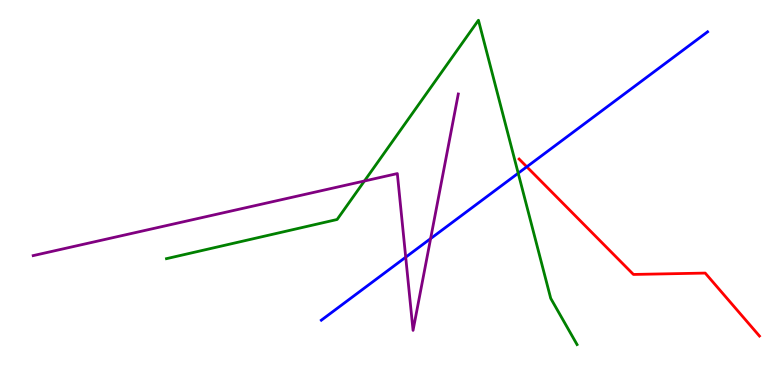[{'lines': ['blue', 'red'], 'intersections': [{'x': 6.8, 'y': 5.67}]}, {'lines': ['green', 'red'], 'intersections': []}, {'lines': ['purple', 'red'], 'intersections': []}, {'lines': ['blue', 'green'], 'intersections': [{'x': 6.69, 'y': 5.5}]}, {'lines': ['blue', 'purple'], 'intersections': [{'x': 5.23, 'y': 3.32}, {'x': 5.56, 'y': 3.8}]}, {'lines': ['green', 'purple'], 'intersections': [{'x': 4.7, 'y': 5.3}]}]